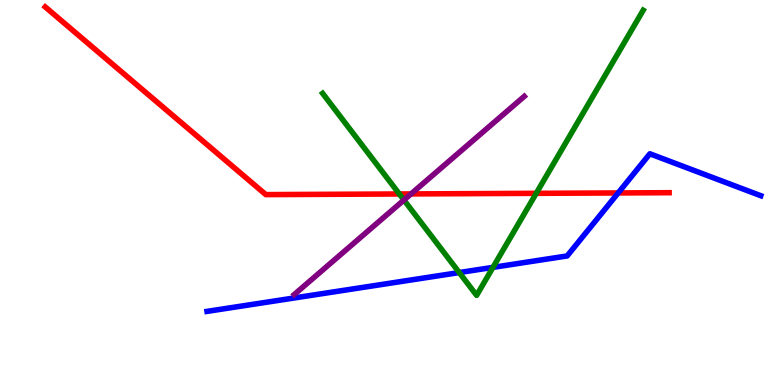[{'lines': ['blue', 'red'], 'intersections': [{'x': 7.98, 'y': 4.99}]}, {'lines': ['green', 'red'], 'intersections': [{'x': 5.15, 'y': 4.96}, {'x': 6.92, 'y': 4.98}]}, {'lines': ['purple', 'red'], 'intersections': [{'x': 5.3, 'y': 4.96}]}, {'lines': ['blue', 'green'], 'intersections': [{'x': 5.93, 'y': 2.92}, {'x': 6.36, 'y': 3.06}]}, {'lines': ['blue', 'purple'], 'intersections': []}, {'lines': ['green', 'purple'], 'intersections': [{'x': 5.21, 'y': 4.8}]}]